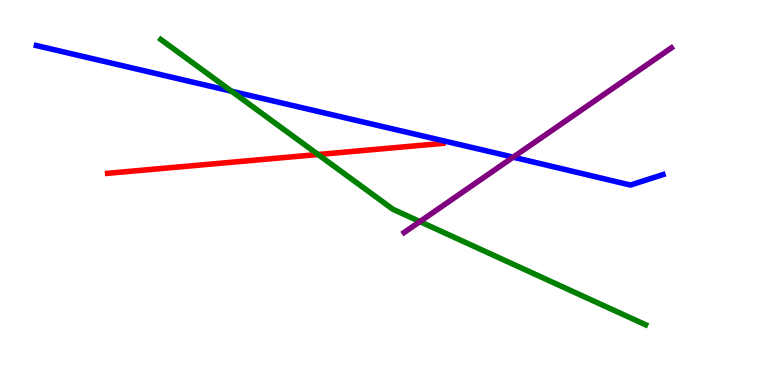[{'lines': ['blue', 'red'], 'intersections': []}, {'lines': ['green', 'red'], 'intersections': [{'x': 4.1, 'y': 5.99}]}, {'lines': ['purple', 'red'], 'intersections': []}, {'lines': ['blue', 'green'], 'intersections': [{'x': 2.99, 'y': 7.63}]}, {'lines': ['blue', 'purple'], 'intersections': [{'x': 6.62, 'y': 5.92}]}, {'lines': ['green', 'purple'], 'intersections': [{'x': 5.42, 'y': 4.24}]}]